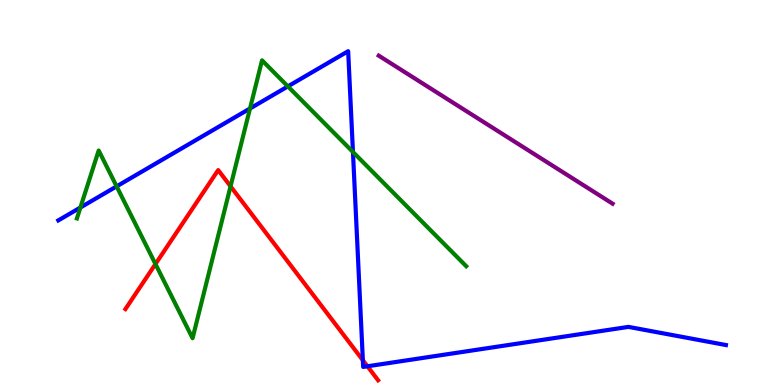[{'lines': ['blue', 'red'], 'intersections': [{'x': 4.68, 'y': 0.643}, {'x': 4.74, 'y': 0.486}]}, {'lines': ['green', 'red'], 'intersections': [{'x': 2.01, 'y': 3.14}, {'x': 2.97, 'y': 5.16}]}, {'lines': ['purple', 'red'], 'intersections': []}, {'lines': ['blue', 'green'], 'intersections': [{'x': 1.04, 'y': 4.61}, {'x': 1.5, 'y': 5.16}, {'x': 3.23, 'y': 7.18}, {'x': 3.71, 'y': 7.76}, {'x': 4.55, 'y': 6.05}]}, {'lines': ['blue', 'purple'], 'intersections': []}, {'lines': ['green', 'purple'], 'intersections': []}]